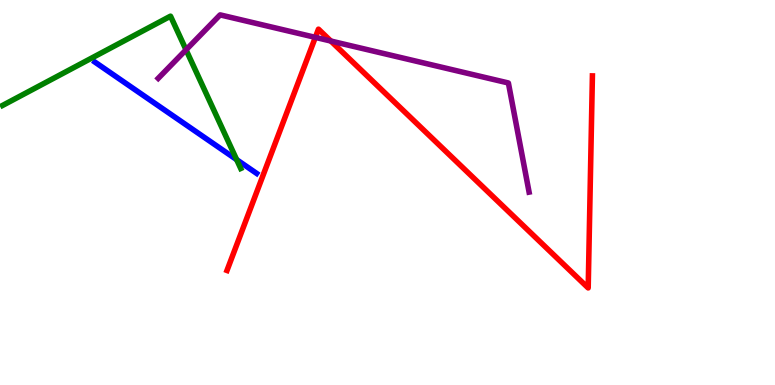[{'lines': ['blue', 'red'], 'intersections': []}, {'lines': ['green', 'red'], 'intersections': []}, {'lines': ['purple', 'red'], 'intersections': [{'x': 4.07, 'y': 9.03}, {'x': 4.27, 'y': 8.93}]}, {'lines': ['blue', 'green'], 'intersections': [{'x': 3.05, 'y': 5.85}]}, {'lines': ['blue', 'purple'], 'intersections': []}, {'lines': ['green', 'purple'], 'intersections': [{'x': 2.4, 'y': 8.71}]}]